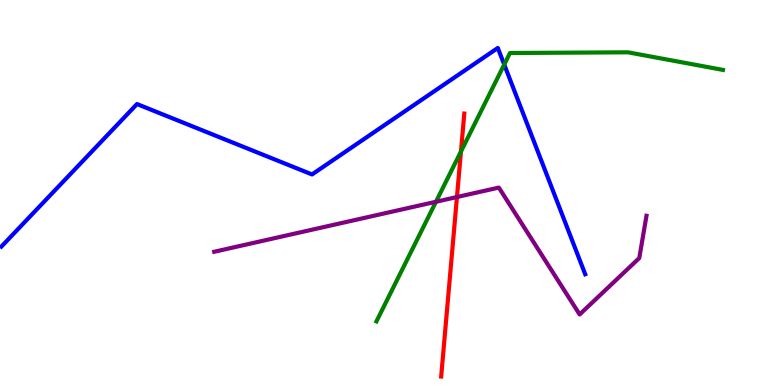[{'lines': ['blue', 'red'], 'intersections': []}, {'lines': ['green', 'red'], 'intersections': [{'x': 5.95, 'y': 6.06}]}, {'lines': ['purple', 'red'], 'intersections': [{'x': 5.9, 'y': 4.88}]}, {'lines': ['blue', 'green'], 'intersections': [{'x': 6.51, 'y': 8.32}]}, {'lines': ['blue', 'purple'], 'intersections': []}, {'lines': ['green', 'purple'], 'intersections': [{'x': 5.63, 'y': 4.76}]}]